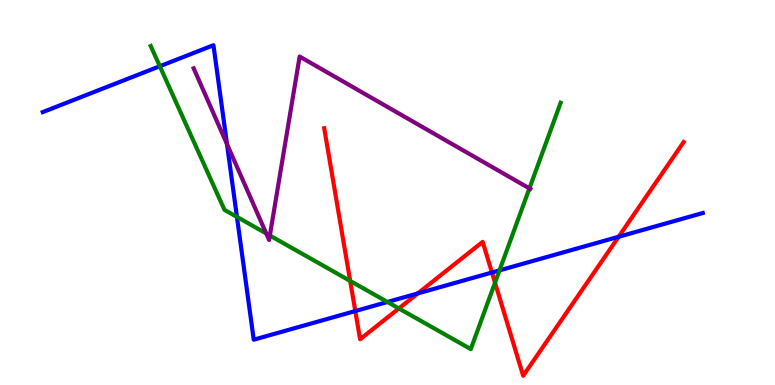[{'lines': ['blue', 'red'], 'intersections': [{'x': 4.58, 'y': 1.92}, {'x': 5.39, 'y': 2.38}, {'x': 6.35, 'y': 2.92}, {'x': 7.98, 'y': 3.85}]}, {'lines': ['green', 'red'], 'intersections': [{'x': 4.52, 'y': 2.7}, {'x': 5.15, 'y': 1.99}, {'x': 6.39, 'y': 2.66}]}, {'lines': ['purple', 'red'], 'intersections': []}, {'lines': ['blue', 'green'], 'intersections': [{'x': 2.06, 'y': 8.28}, {'x': 3.06, 'y': 4.37}, {'x': 5.0, 'y': 2.16}, {'x': 6.45, 'y': 2.98}]}, {'lines': ['blue', 'purple'], 'intersections': [{'x': 2.93, 'y': 6.26}]}, {'lines': ['green', 'purple'], 'intersections': [{'x': 3.44, 'y': 3.94}, {'x': 3.48, 'y': 3.88}, {'x': 6.83, 'y': 5.11}]}]